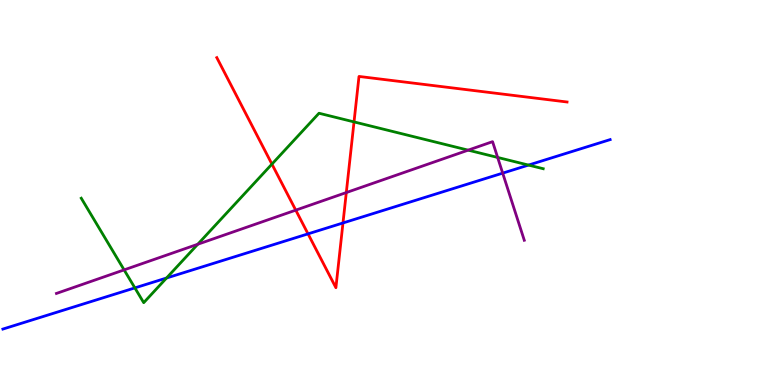[{'lines': ['blue', 'red'], 'intersections': [{'x': 3.97, 'y': 3.93}, {'x': 4.43, 'y': 4.21}]}, {'lines': ['green', 'red'], 'intersections': [{'x': 3.51, 'y': 5.74}, {'x': 4.57, 'y': 6.83}]}, {'lines': ['purple', 'red'], 'intersections': [{'x': 3.82, 'y': 4.54}, {'x': 4.47, 'y': 5.0}]}, {'lines': ['blue', 'green'], 'intersections': [{'x': 1.74, 'y': 2.52}, {'x': 2.15, 'y': 2.78}, {'x': 6.82, 'y': 5.71}]}, {'lines': ['blue', 'purple'], 'intersections': [{'x': 6.49, 'y': 5.5}]}, {'lines': ['green', 'purple'], 'intersections': [{'x': 1.6, 'y': 2.99}, {'x': 2.55, 'y': 3.66}, {'x': 6.04, 'y': 6.1}, {'x': 6.42, 'y': 5.91}]}]